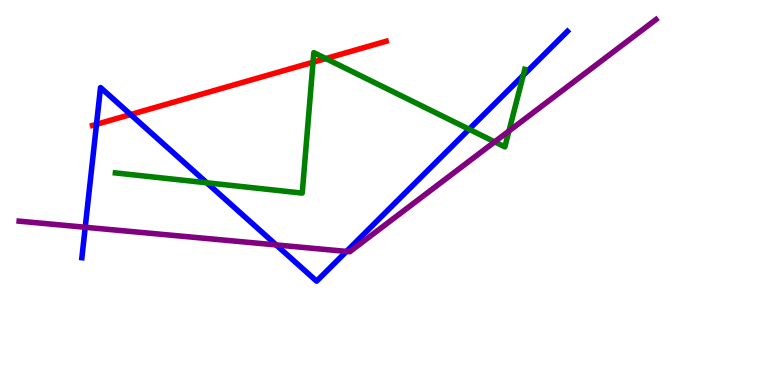[{'lines': ['blue', 'red'], 'intersections': [{'x': 1.25, 'y': 6.77}, {'x': 1.69, 'y': 7.03}]}, {'lines': ['green', 'red'], 'intersections': [{'x': 4.04, 'y': 8.38}, {'x': 4.2, 'y': 8.48}]}, {'lines': ['purple', 'red'], 'intersections': []}, {'lines': ['blue', 'green'], 'intersections': [{'x': 2.67, 'y': 5.25}, {'x': 6.05, 'y': 6.64}, {'x': 6.75, 'y': 8.04}]}, {'lines': ['blue', 'purple'], 'intersections': [{'x': 1.1, 'y': 4.1}, {'x': 3.56, 'y': 3.64}, {'x': 4.47, 'y': 3.47}]}, {'lines': ['green', 'purple'], 'intersections': [{'x': 6.38, 'y': 6.32}, {'x': 6.57, 'y': 6.6}]}]